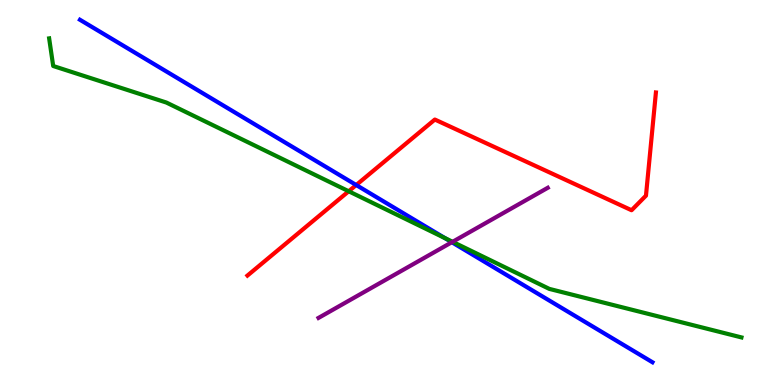[{'lines': ['blue', 'red'], 'intersections': [{'x': 4.6, 'y': 5.19}]}, {'lines': ['green', 'red'], 'intersections': [{'x': 4.5, 'y': 5.03}]}, {'lines': ['purple', 'red'], 'intersections': []}, {'lines': ['blue', 'green'], 'intersections': [{'x': 5.74, 'y': 3.82}]}, {'lines': ['blue', 'purple'], 'intersections': [{'x': 5.83, 'y': 3.71}]}, {'lines': ['green', 'purple'], 'intersections': [{'x': 5.84, 'y': 3.72}]}]